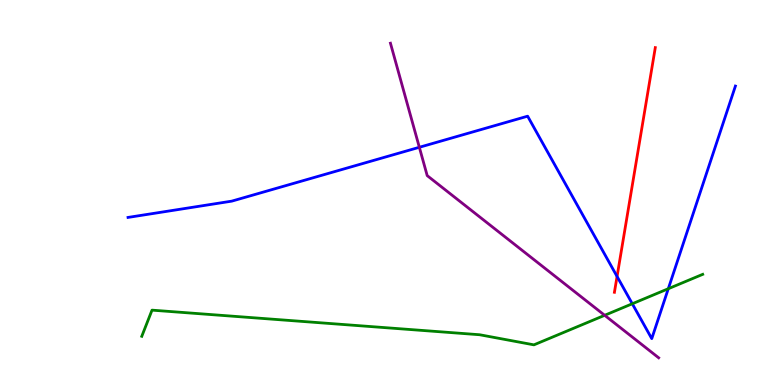[{'lines': ['blue', 'red'], 'intersections': [{'x': 7.96, 'y': 2.82}]}, {'lines': ['green', 'red'], 'intersections': []}, {'lines': ['purple', 'red'], 'intersections': []}, {'lines': ['blue', 'green'], 'intersections': [{'x': 8.16, 'y': 2.11}, {'x': 8.62, 'y': 2.5}]}, {'lines': ['blue', 'purple'], 'intersections': [{'x': 5.41, 'y': 6.17}]}, {'lines': ['green', 'purple'], 'intersections': [{'x': 7.8, 'y': 1.81}]}]